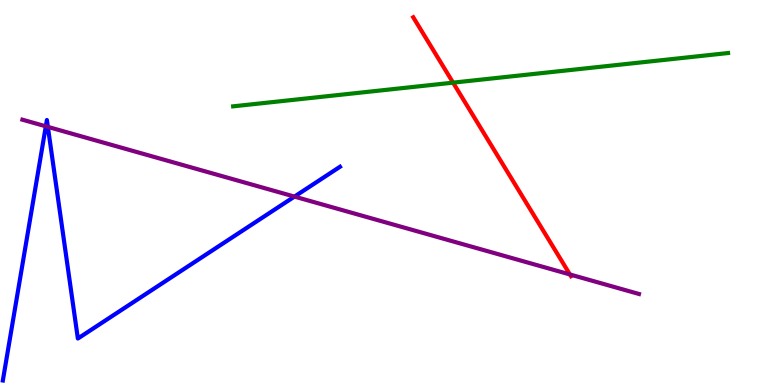[{'lines': ['blue', 'red'], 'intersections': []}, {'lines': ['green', 'red'], 'intersections': [{'x': 5.85, 'y': 7.85}]}, {'lines': ['purple', 'red'], 'intersections': [{'x': 7.35, 'y': 2.87}]}, {'lines': ['blue', 'green'], 'intersections': []}, {'lines': ['blue', 'purple'], 'intersections': [{'x': 0.591, 'y': 6.72}, {'x': 0.618, 'y': 6.7}, {'x': 3.8, 'y': 4.89}]}, {'lines': ['green', 'purple'], 'intersections': []}]